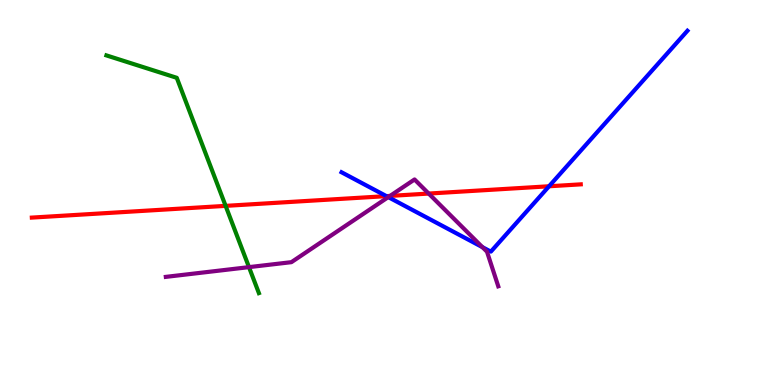[{'lines': ['blue', 'red'], 'intersections': [{'x': 4.99, 'y': 4.91}, {'x': 7.08, 'y': 5.16}]}, {'lines': ['green', 'red'], 'intersections': [{'x': 2.91, 'y': 4.65}]}, {'lines': ['purple', 'red'], 'intersections': [{'x': 5.03, 'y': 4.91}, {'x': 5.53, 'y': 4.97}]}, {'lines': ['blue', 'green'], 'intersections': []}, {'lines': ['blue', 'purple'], 'intersections': [{'x': 5.01, 'y': 4.88}, {'x': 6.22, 'y': 3.58}]}, {'lines': ['green', 'purple'], 'intersections': [{'x': 3.21, 'y': 3.06}]}]